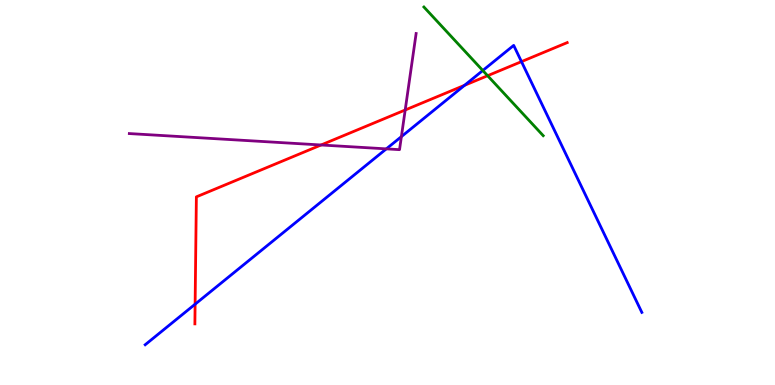[{'lines': ['blue', 'red'], 'intersections': [{'x': 2.52, 'y': 2.1}, {'x': 5.99, 'y': 7.78}, {'x': 6.73, 'y': 8.4}]}, {'lines': ['green', 'red'], 'intersections': [{'x': 6.29, 'y': 8.03}]}, {'lines': ['purple', 'red'], 'intersections': [{'x': 4.14, 'y': 6.23}, {'x': 5.23, 'y': 7.14}]}, {'lines': ['blue', 'green'], 'intersections': [{'x': 6.23, 'y': 8.17}]}, {'lines': ['blue', 'purple'], 'intersections': [{'x': 4.98, 'y': 6.13}, {'x': 5.18, 'y': 6.45}]}, {'lines': ['green', 'purple'], 'intersections': []}]